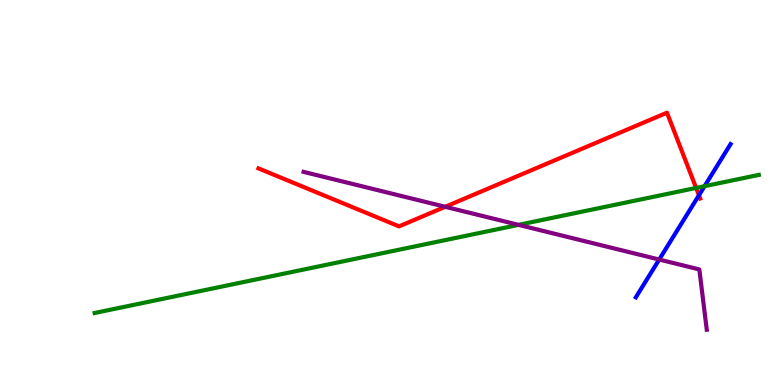[{'lines': ['blue', 'red'], 'intersections': [{'x': 9.02, 'y': 4.93}]}, {'lines': ['green', 'red'], 'intersections': [{'x': 8.98, 'y': 5.12}]}, {'lines': ['purple', 'red'], 'intersections': [{'x': 5.74, 'y': 4.63}]}, {'lines': ['blue', 'green'], 'intersections': [{'x': 9.09, 'y': 5.16}]}, {'lines': ['blue', 'purple'], 'intersections': [{'x': 8.51, 'y': 3.26}]}, {'lines': ['green', 'purple'], 'intersections': [{'x': 6.69, 'y': 4.16}]}]